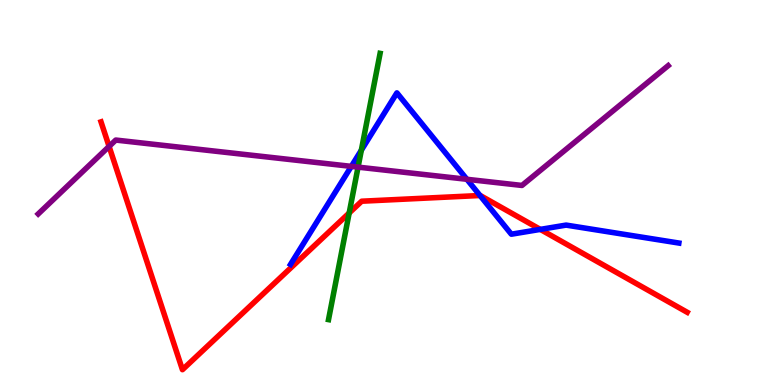[{'lines': ['blue', 'red'], 'intersections': [{'x': 6.19, 'y': 4.92}, {'x': 6.97, 'y': 4.04}]}, {'lines': ['green', 'red'], 'intersections': [{'x': 4.51, 'y': 4.47}]}, {'lines': ['purple', 'red'], 'intersections': [{'x': 1.41, 'y': 6.2}]}, {'lines': ['blue', 'green'], 'intersections': [{'x': 4.66, 'y': 6.1}]}, {'lines': ['blue', 'purple'], 'intersections': [{'x': 4.53, 'y': 5.68}, {'x': 6.02, 'y': 5.34}]}, {'lines': ['green', 'purple'], 'intersections': [{'x': 4.62, 'y': 5.66}]}]